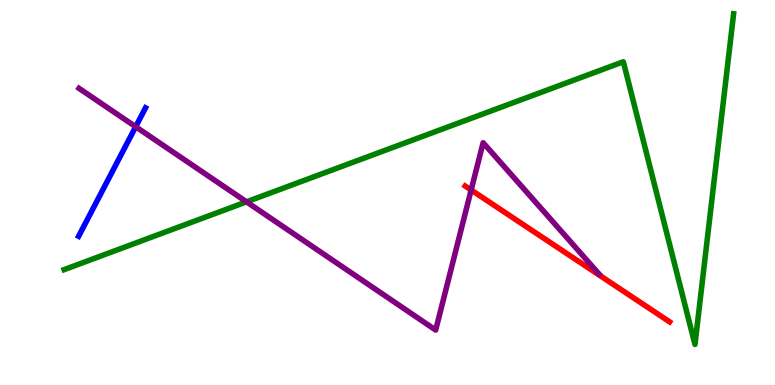[{'lines': ['blue', 'red'], 'intersections': []}, {'lines': ['green', 'red'], 'intersections': []}, {'lines': ['purple', 'red'], 'intersections': [{'x': 6.08, 'y': 5.07}]}, {'lines': ['blue', 'green'], 'intersections': []}, {'lines': ['blue', 'purple'], 'intersections': [{'x': 1.75, 'y': 6.71}]}, {'lines': ['green', 'purple'], 'intersections': [{'x': 3.18, 'y': 4.76}]}]